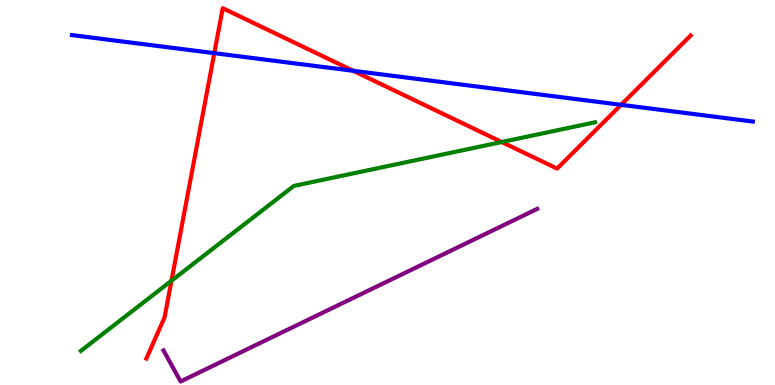[{'lines': ['blue', 'red'], 'intersections': [{'x': 2.77, 'y': 8.62}, {'x': 4.56, 'y': 8.16}, {'x': 8.01, 'y': 7.28}]}, {'lines': ['green', 'red'], 'intersections': [{'x': 2.21, 'y': 2.71}, {'x': 6.47, 'y': 6.31}]}, {'lines': ['purple', 'red'], 'intersections': []}, {'lines': ['blue', 'green'], 'intersections': []}, {'lines': ['blue', 'purple'], 'intersections': []}, {'lines': ['green', 'purple'], 'intersections': []}]